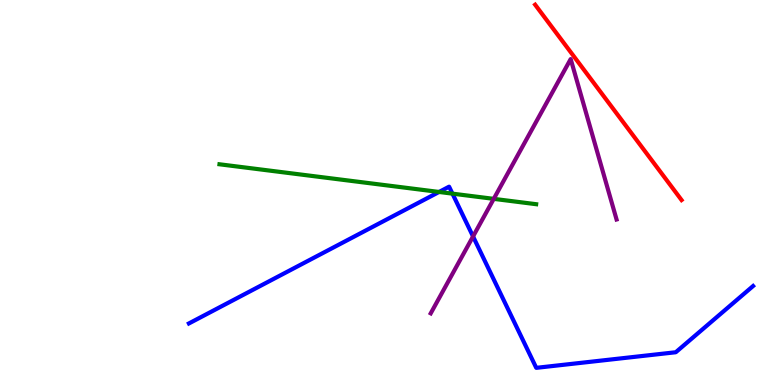[{'lines': ['blue', 'red'], 'intersections': []}, {'lines': ['green', 'red'], 'intersections': []}, {'lines': ['purple', 'red'], 'intersections': []}, {'lines': ['blue', 'green'], 'intersections': [{'x': 5.67, 'y': 5.01}, {'x': 5.84, 'y': 4.97}]}, {'lines': ['blue', 'purple'], 'intersections': [{'x': 6.1, 'y': 3.86}]}, {'lines': ['green', 'purple'], 'intersections': [{'x': 6.37, 'y': 4.83}]}]